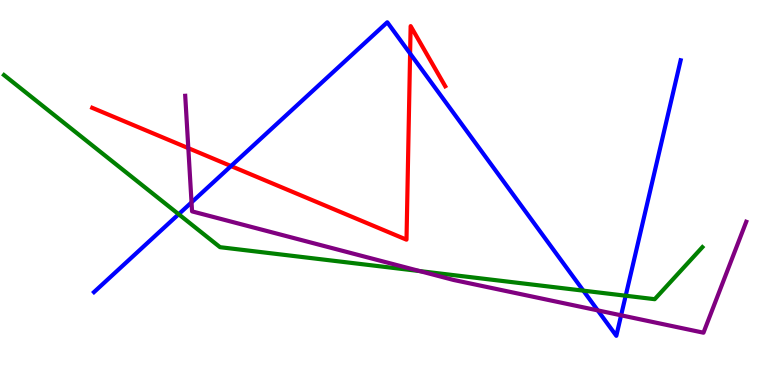[{'lines': ['blue', 'red'], 'intersections': [{'x': 2.98, 'y': 5.69}, {'x': 5.29, 'y': 8.61}]}, {'lines': ['green', 'red'], 'intersections': []}, {'lines': ['purple', 'red'], 'intersections': [{'x': 2.43, 'y': 6.15}]}, {'lines': ['blue', 'green'], 'intersections': [{'x': 2.31, 'y': 4.44}, {'x': 7.53, 'y': 2.45}, {'x': 8.07, 'y': 2.32}]}, {'lines': ['blue', 'purple'], 'intersections': [{'x': 2.47, 'y': 4.74}, {'x': 7.71, 'y': 1.94}, {'x': 8.01, 'y': 1.81}]}, {'lines': ['green', 'purple'], 'intersections': [{'x': 5.42, 'y': 2.96}]}]